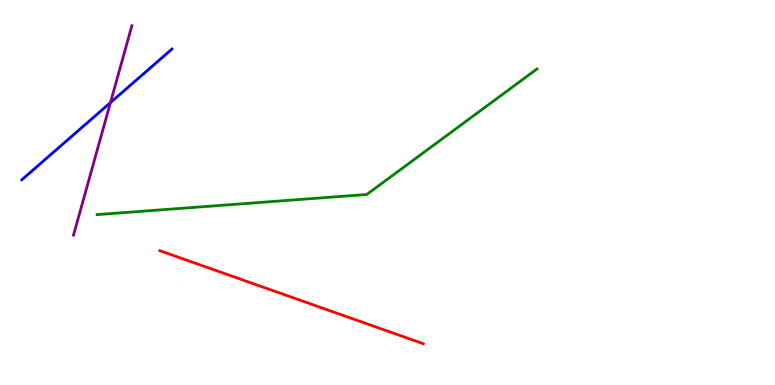[{'lines': ['blue', 'red'], 'intersections': []}, {'lines': ['green', 'red'], 'intersections': []}, {'lines': ['purple', 'red'], 'intersections': []}, {'lines': ['blue', 'green'], 'intersections': []}, {'lines': ['blue', 'purple'], 'intersections': [{'x': 1.43, 'y': 7.33}]}, {'lines': ['green', 'purple'], 'intersections': []}]